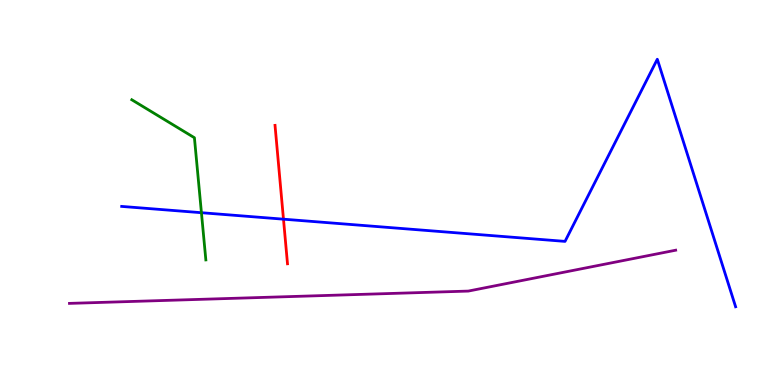[{'lines': ['blue', 'red'], 'intersections': [{'x': 3.66, 'y': 4.31}]}, {'lines': ['green', 'red'], 'intersections': []}, {'lines': ['purple', 'red'], 'intersections': []}, {'lines': ['blue', 'green'], 'intersections': [{'x': 2.6, 'y': 4.48}]}, {'lines': ['blue', 'purple'], 'intersections': []}, {'lines': ['green', 'purple'], 'intersections': []}]